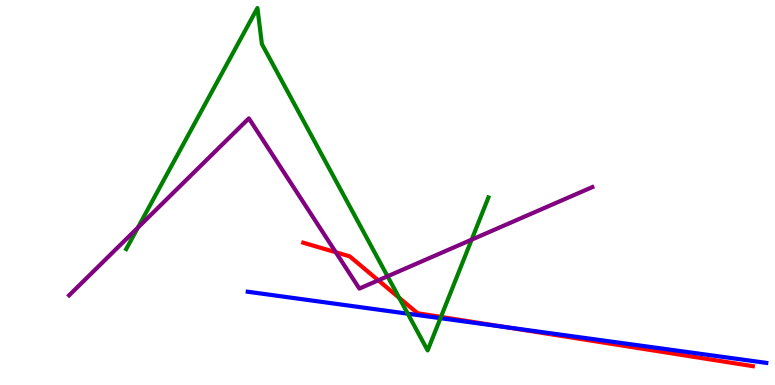[{'lines': ['blue', 'red'], 'intersections': [{'x': 6.51, 'y': 1.51}]}, {'lines': ['green', 'red'], 'intersections': [{'x': 5.15, 'y': 2.26}, {'x': 5.69, 'y': 1.77}]}, {'lines': ['purple', 'red'], 'intersections': [{'x': 4.33, 'y': 3.45}, {'x': 4.88, 'y': 2.72}]}, {'lines': ['blue', 'green'], 'intersections': [{'x': 5.26, 'y': 1.85}, {'x': 5.68, 'y': 1.74}]}, {'lines': ['blue', 'purple'], 'intersections': []}, {'lines': ['green', 'purple'], 'intersections': [{'x': 1.78, 'y': 4.09}, {'x': 5.0, 'y': 2.82}, {'x': 6.09, 'y': 3.77}]}]